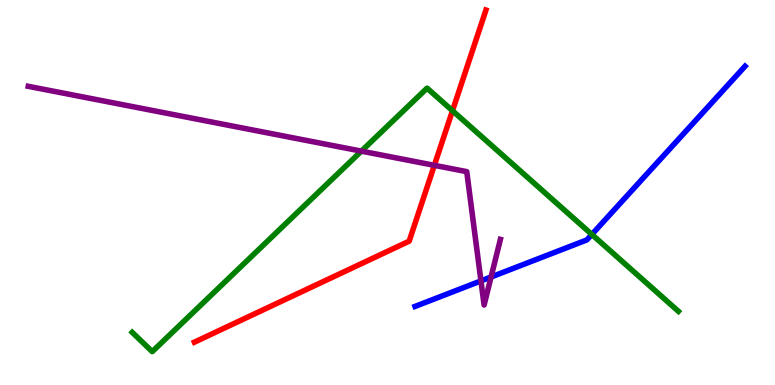[{'lines': ['blue', 'red'], 'intersections': []}, {'lines': ['green', 'red'], 'intersections': [{'x': 5.84, 'y': 7.12}]}, {'lines': ['purple', 'red'], 'intersections': [{'x': 5.6, 'y': 5.71}]}, {'lines': ['blue', 'green'], 'intersections': [{'x': 7.64, 'y': 3.91}]}, {'lines': ['blue', 'purple'], 'intersections': [{'x': 6.21, 'y': 2.7}, {'x': 6.34, 'y': 2.81}]}, {'lines': ['green', 'purple'], 'intersections': [{'x': 4.66, 'y': 6.07}]}]